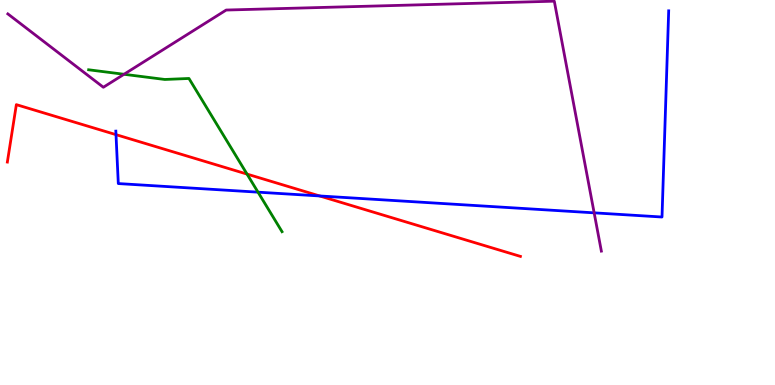[{'lines': ['blue', 'red'], 'intersections': [{'x': 1.5, 'y': 6.5}, {'x': 4.12, 'y': 4.91}]}, {'lines': ['green', 'red'], 'intersections': [{'x': 3.19, 'y': 5.48}]}, {'lines': ['purple', 'red'], 'intersections': []}, {'lines': ['blue', 'green'], 'intersections': [{'x': 3.33, 'y': 5.01}]}, {'lines': ['blue', 'purple'], 'intersections': [{'x': 7.67, 'y': 4.47}]}, {'lines': ['green', 'purple'], 'intersections': [{'x': 1.6, 'y': 8.07}]}]